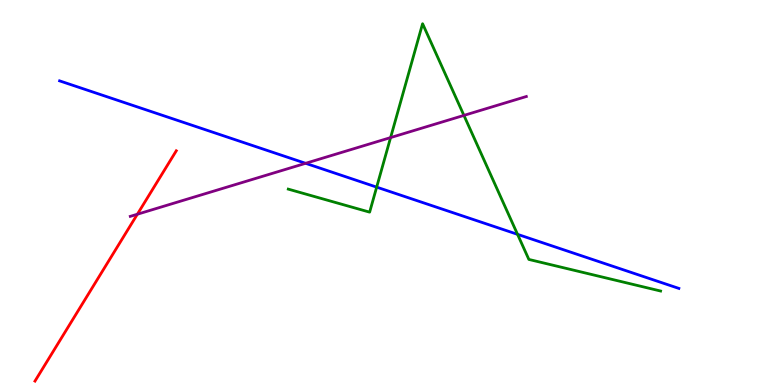[{'lines': ['blue', 'red'], 'intersections': []}, {'lines': ['green', 'red'], 'intersections': []}, {'lines': ['purple', 'red'], 'intersections': [{'x': 1.77, 'y': 4.44}]}, {'lines': ['blue', 'green'], 'intersections': [{'x': 4.86, 'y': 5.14}, {'x': 6.68, 'y': 3.91}]}, {'lines': ['blue', 'purple'], 'intersections': [{'x': 3.94, 'y': 5.76}]}, {'lines': ['green', 'purple'], 'intersections': [{'x': 5.04, 'y': 6.43}, {'x': 5.99, 'y': 7.0}]}]